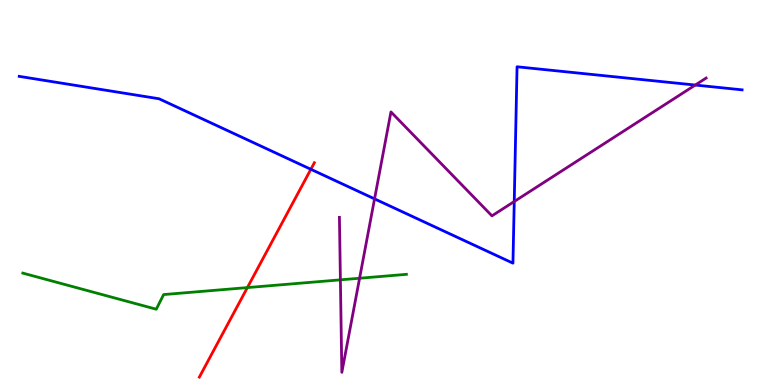[{'lines': ['blue', 'red'], 'intersections': [{'x': 4.01, 'y': 5.6}]}, {'lines': ['green', 'red'], 'intersections': [{'x': 3.19, 'y': 2.53}]}, {'lines': ['purple', 'red'], 'intersections': []}, {'lines': ['blue', 'green'], 'intersections': []}, {'lines': ['blue', 'purple'], 'intersections': [{'x': 4.83, 'y': 4.83}, {'x': 6.64, 'y': 4.77}, {'x': 8.97, 'y': 7.79}]}, {'lines': ['green', 'purple'], 'intersections': [{'x': 4.39, 'y': 2.73}, {'x': 4.64, 'y': 2.77}]}]